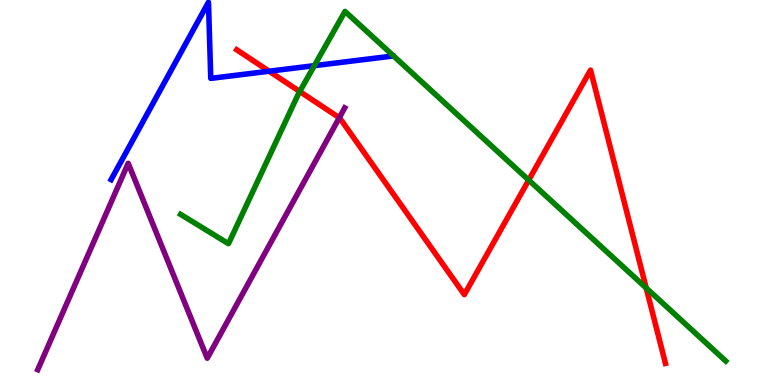[{'lines': ['blue', 'red'], 'intersections': [{'x': 3.47, 'y': 8.15}]}, {'lines': ['green', 'red'], 'intersections': [{'x': 3.87, 'y': 7.62}, {'x': 6.82, 'y': 5.32}, {'x': 8.34, 'y': 2.52}]}, {'lines': ['purple', 'red'], 'intersections': [{'x': 4.38, 'y': 6.94}]}, {'lines': ['blue', 'green'], 'intersections': [{'x': 4.06, 'y': 8.29}]}, {'lines': ['blue', 'purple'], 'intersections': []}, {'lines': ['green', 'purple'], 'intersections': []}]